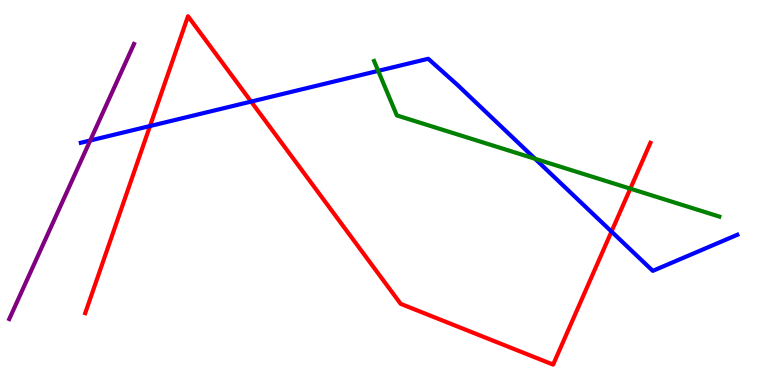[{'lines': ['blue', 'red'], 'intersections': [{'x': 1.94, 'y': 6.73}, {'x': 3.24, 'y': 7.36}, {'x': 7.89, 'y': 3.99}]}, {'lines': ['green', 'red'], 'intersections': [{'x': 8.13, 'y': 5.1}]}, {'lines': ['purple', 'red'], 'intersections': []}, {'lines': ['blue', 'green'], 'intersections': [{'x': 4.88, 'y': 8.16}, {'x': 6.9, 'y': 5.88}]}, {'lines': ['blue', 'purple'], 'intersections': [{'x': 1.16, 'y': 6.35}]}, {'lines': ['green', 'purple'], 'intersections': []}]